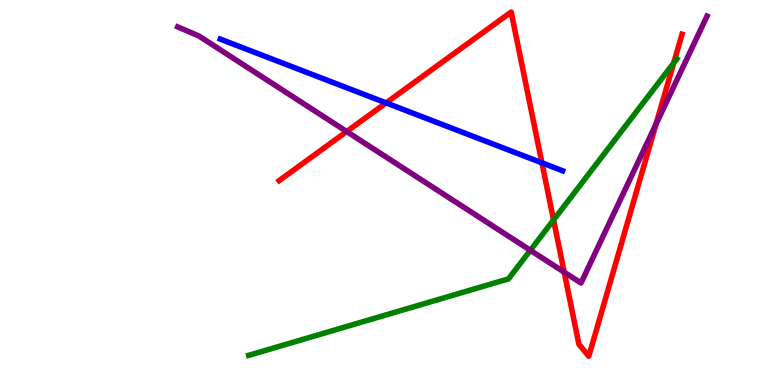[{'lines': ['blue', 'red'], 'intersections': [{'x': 4.98, 'y': 7.33}, {'x': 6.99, 'y': 5.77}]}, {'lines': ['green', 'red'], 'intersections': [{'x': 7.14, 'y': 4.29}, {'x': 8.69, 'y': 8.36}]}, {'lines': ['purple', 'red'], 'intersections': [{'x': 4.47, 'y': 6.58}, {'x': 7.28, 'y': 2.93}, {'x': 8.46, 'y': 6.77}]}, {'lines': ['blue', 'green'], 'intersections': []}, {'lines': ['blue', 'purple'], 'intersections': []}, {'lines': ['green', 'purple'], 'intersections': [{'x': 6.84, 'y': 3.5}]}]